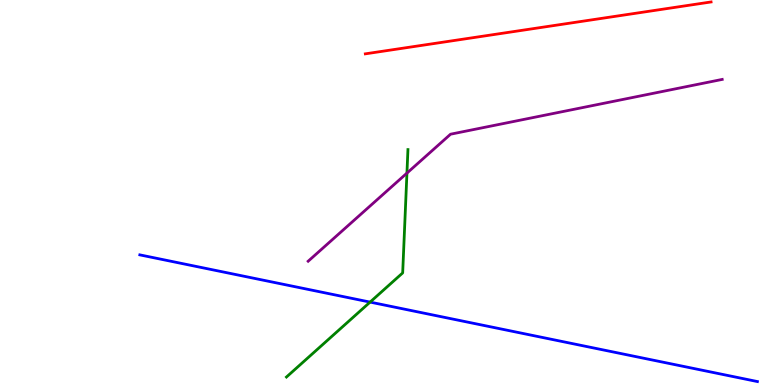[{'lines': ['blue', 'red'], 'intersections': []}, {'lines': ['green', 'red'], 'intersections': []}, {'lines': ['purple', 'red'], 'intersections': []}, {'lines': ['blue', 'green'], 'intersections': [{'x': 4.78, 'y': 2.15}]}, {'lines': ['blue', 'purple'], 'intersections': []}, {'lines': ['green', 'purple'], 'intersections': [{'x': 5.25, 'y': 5.5}]}]